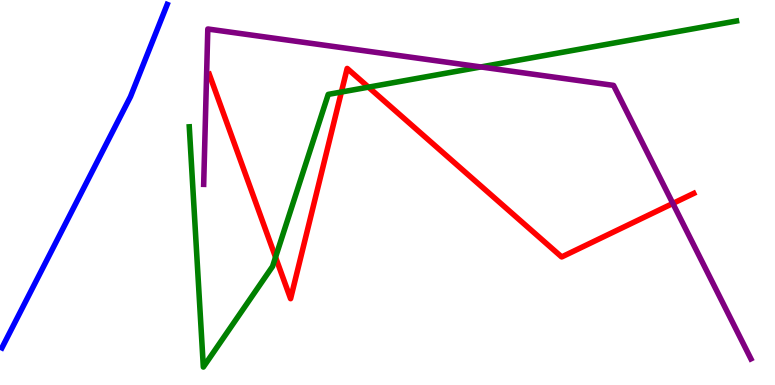[{'lines': ['blue', 'red'], 'intersections': []}, {'lines': ['green', 'red'], 'intersections': [{'x': 3.56, 'y': 3.32}, {'x': 4.4, 'y': 7.61}, {'x': 4.75, 'y': 7.74}]}, {'lines': ['purple', 'red'], 'intersections': [{'x': 8.68, 'y': 4.72}]}, {'lines': ['blue', 'green'], 'intersections': []}, {'lines': ['blue', 'purple'], 'intersections': []}, {'lines': ['green', 'purple'], 'intersections': [{'x': 6.2, 'y': 8.26}]}]